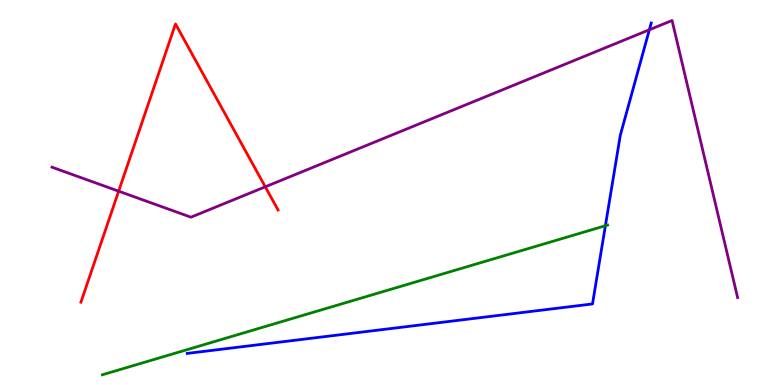[{'lines': ['blue', 'red'], 'intersections': []}, {'lines': ['green', 'red'], 'intersections': []}, {'lines': ['purple', 'red'], 'intersections': [{'x': 1.53, 'y': 5.03}, {'x': 3.42, 'y': 5.15}]}, {'lines': ['blue', 'green'], 'intersections': [{'x': 7.81, 'y': 4.14}]}, {'lines': ['blue', 'purple'], 'intersections': [{'x': 8.38, 'y': 9.23}]}, {'lines': ['green', 'purple'], 'intersections': []}]